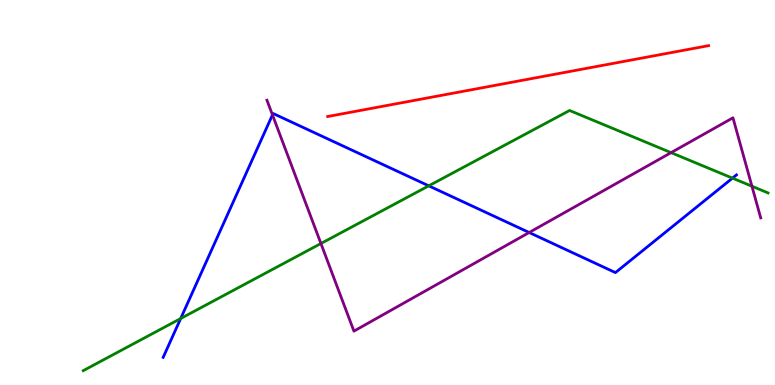[{'lines': ['blue', 'red'], 'intersections': []}, {'lines': ['green', 'red'], 'intersections': []}, {'lines': ['purple', 'red'], 'intersections': []}, {'lines': ['blue', 'green'], 'intersections': [{'x': 2.33, 'y': 1.73}, {'x': 5.53, 'y': 5.17}, {'x': 9.45, 'y': 5.37}]}, {'lines': ['blue', 'purple'], 'intersections': [{'x': 3.52, 'y': 7.02}, {'x': 6.83, 'y': 3.96}]}, {'lines': ['green', 'purple'], 'intersections': [{'x': 4.14, 'y': 3.68}, {'x': 8.66, 'y': 6.04}, {'x': 9.7, 'y': 5.16}]}]